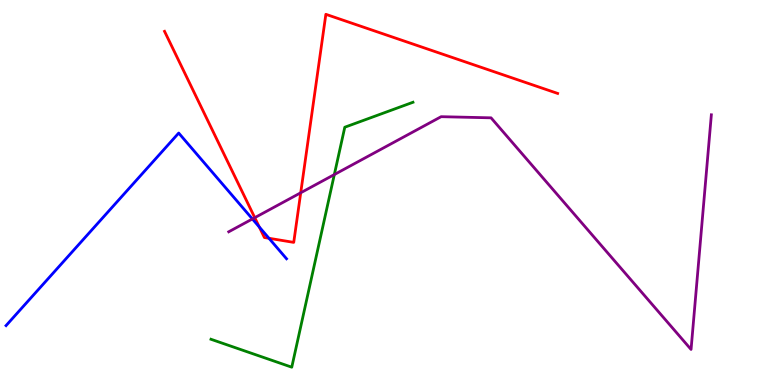[{'lines': ['blue', 'red'], 'intersections': [{'x': 3.35, 'y': 4.1}, {'x': 3.47, 'y': 3.81}]}, {'lines': ['green', 'red'], 'intersections': []}, {'lines': ['purple', 'red'], 'intersections': [{'x': 3.29, 'y': 4.35}, {'x': 3.88, 'y': 4.99}]}, {'lines': ['blue', 'green'], 'intersections': []}, {'lines': ['blue', 'purple'], 'intersections': [{'x': 3.26, 'y': 4.31}]}, {'lines': ['green', 'purple'], 'intersections': [{'x': 4.31, 'y': 5.47}]}]